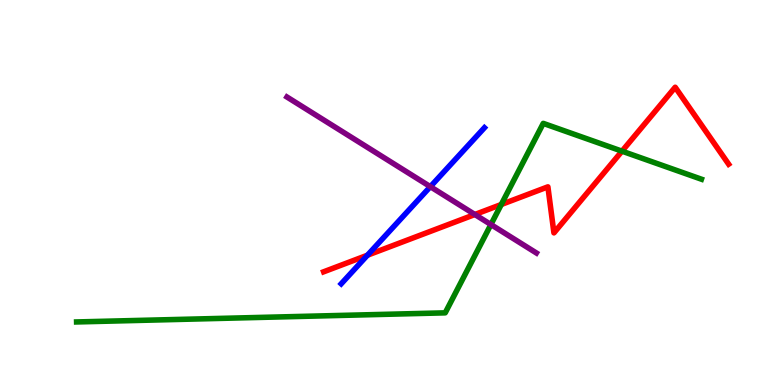[{'lines': ['blue', 'red'], 'intersections': [{'x': 4.74, 'y': 3.37}]}, {'lines': ['green', 'red'], 'intersections': [{'x': 6.47, 'y': 4.69}, {'x': 8.03, 'y': 6.07}]}, {'lines': ['purple', 'red'], 'intersections': [{'x': 6.13, 'y': 4.43}]}, {'lines': ['blue', 'green'], 'intersections': []}, {'lines': ['blue', 'purple'], 'intersections': [{'x': 5.55, 'y': 5.15}]}, {'lines': ['green', 'purple'], 'intersections': [{'x': 6.33, 'y': 4.17}]}]